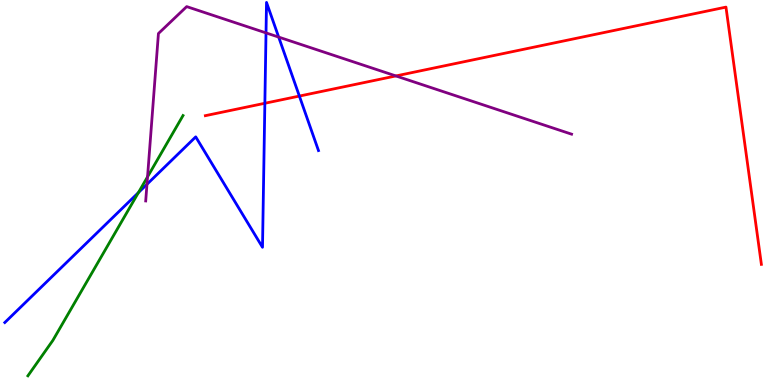[{'lines': ['blue', 'red'], 'intersections': [{'x': 3.42, 'y': 7.32}, {'x': 3.86, 'y': 7.5}]}, {'lines': ['green', 'red'], 'intersections': []}, {'lines': ['purple', 'red'], 'intersections': [{'x': 5.11, 'y': 8.03}]}, {'lines': ['blue', 'green'], 'intersections': [{'x': 1.79, 'y': 5.0}]}, {'lines': ['blue', 'purple'], 'intersections': [{'x': 1.9, 'y': 5.21}, {'x': 3.43, 'y': 9.15}, {'x': 3.6, 'y': 9.04}]}, {'lines': ['green', 'purple'], 'intersections': [{'x': 1.9, 'y': 5.41}]}]